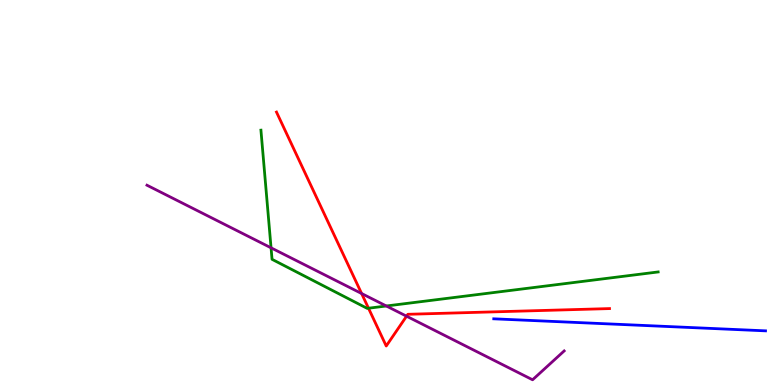[{'lines': ['blue', 'red'], 'intersections': []}, {'lines': ['green', 'red'], 'intersections': [{'x': 4.75, 'y': 1.99}]}, {'lines': ['purple', 'red'], 'intersections': [{'x': 4.67, 'y': 2.38}, {'x': 5.25, 'y': 1.79}]}, {'lines': ['blue', 'green'], 'intersections': []}, {'lines': ['blue', 'purple'], 'intersections': []}, {'lines': ['green', 'purple'], 'intersections': [{'x': 3.5, 'y': 3.56}, {'x': 4.98, 'y': 2.05}]}]